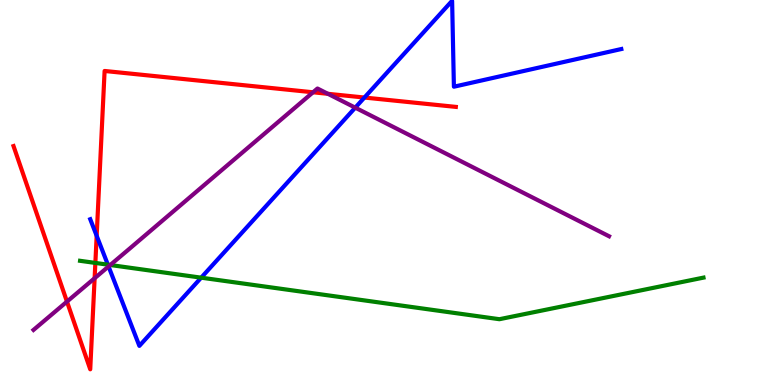[{'lines': ['blue', 'red'], 'intersections': [{'x': 1.25, 'y': 3.88}, {'x': 4.7, 'y': 7.47}]}, {'lines': ['green', 'red'], 'intersections': [{'x': 1.23, 'y': 3.17}]}, {'lines': ['purple', 'red'], 'intersections': [{'x': 0.864, 'y': 2.17}, {'x': 1.22, 'y': 2.77}, {'x': 4.04, 'y': 7.6}, {'x': 4.23, 'y': 7.56}]}, {'lines': ['blue', 'green'], 'intersections': [{'x': 1.39, 'y': 3.13}, {'x': 2.6, 'y': 2.79}]}, {'lines': ['blue', 'purple'], 'intersections': [{'x': 1.4, 'y': 3.08}, {'x': 4.58, 'y': 7.2}]}, {'lines': ['green', 'purple'], 'intersections': [{'x': 1.42, 'y': 3.12}]}]